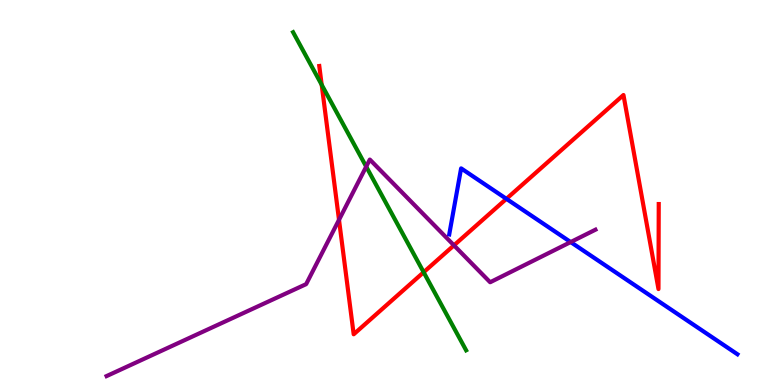[{'lines': ['blue', 'red'], 'intersections': [{'x': 6.53, 'y': 4.84}]}, {'lines': ['green', 'red'], 'intersections': [{'x': 4.15, 'y': 7.8}, {'x': 5.47, 'y': 2.93}]}, {'lines': ['purple', 'red'], 'intersections': [{'x': 4.37, 'y': 4.29}, {'x': 5.86, 'y': 3.63}]}, {'lines': ['blue', 'green'], 'intersections': []}, {'lines': ['blue', 'purple'], 'intersections': [{'x': 7.36, 'y': 3.71}]}, {'lines': ['green', 'purple'], 'intersections': [{'x': 4.73, 'y': 5.67}]}]